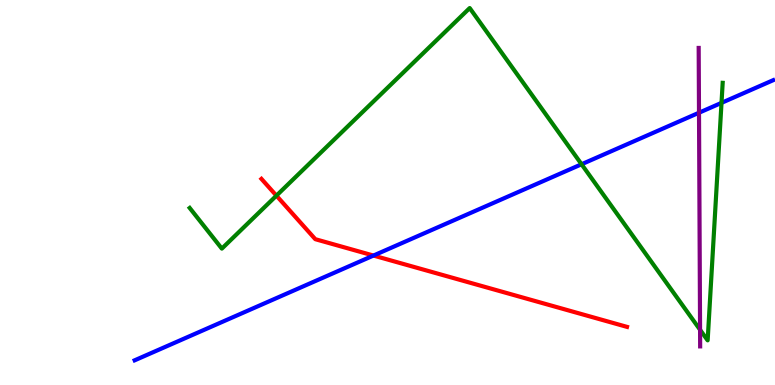[{'lines': ['blue', 'red'], 'intersections': [{'x': 4.82, 'y': 3.36}]}, {'lines': ['green', 'red'], 'intersections': [{'x': 3.57, 'y': 4.92}]}, {'lines': ['purple', 'red'], 'intersections': []}, {'lines': ['blue', 'green'], 'intersections': [{'x': 7.5, 'y': 5.73}, {'x': 9.31, 'y': 7.33}]}, {'lines': ['blue', 'purple'], 'intersections': [{'x': 9.02, 'y': 7.07}]}, {'lines': ['green', 'purple'], 'intersections': [{'x': 9.03, 'y': 1.43}]}]